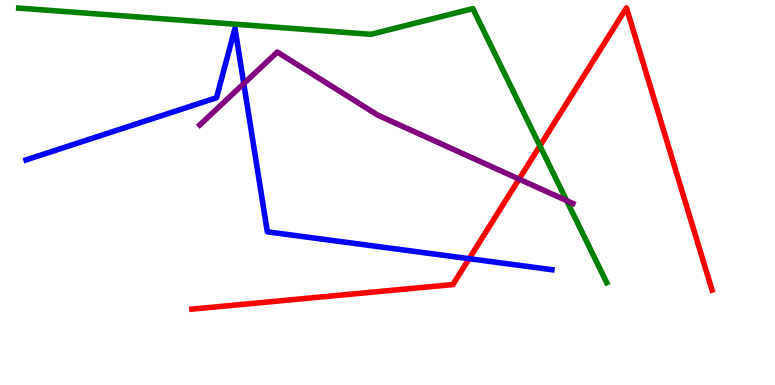[{'lines': ['blue', 'red'], 'intersections': [{'x': 6.05, 'y': 3.28}]}, {'lines': ['green', 'red'], 'intersections': [{'x': 6.97, 'y': 6.21}]}, {'lines': ['purple', 'red'], 'intersections': [{'x': 6.7, 'y': 5.35}]}, {'lines': ['blue', 'green'], 'intersections': []}, {'lines': ['blue', 'purple'], 'intersections': [{'x': 3.15, 'y': 7.83}]}, {'lines': ['green', 'purple'], 'intersections': [{'x': 7.31, 'y': 4.79}]}]